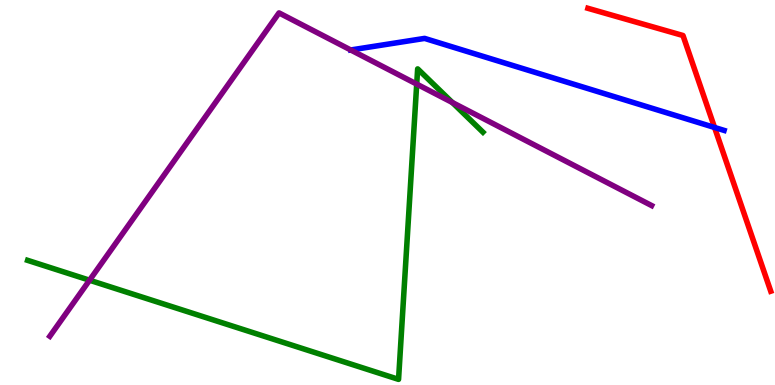[{'lines': ['blue', 'red'], 'intersections': [{'x': 9.22, 'y': 6.69}]}, {'lines': ['green', 'red'], 'intersections': []}, {'lines': ['purple', 'red'], 'intersections': []}, {'lines': ['blue', 'green'], 'intersections': []}, {'lines': ['blue', 'purple'], 'intersections': []}, {'lines': ['green', 'purple'], 'intersections': [{'x': 1.16, 'y': 2.72}, {'x': 5.38, 'y': 7.82}, {'x': 5.84, 'y': 7.34}]}]